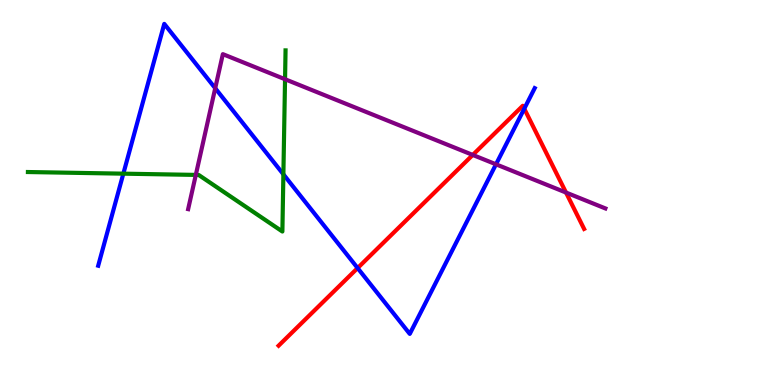[{'lines': ['blue', 'red'], 'intersections': [{'x': 4.61, 'y': 3.04}, {'x': 6.76, 'y': 7.18}]}, {'lines': ['green', 'red'], 'intersections': []}, {'lines': ['purple', 'red'], 'intersections': [{'x': 6.1, 'y': 5.98}, {'x': 7.3, 'y': 5.0}]}, {'lines': ['blue', 'green'], 'intersections': [{'x': 1.59, 'y': 5.49}, {'x': 3.66, 'y': 5.47}]}, {'lines': ['blue', 'purple'], 'intersections': [{'x': 2.78, 'y': 7.71}, {'x': 6.4, 'y': 5.73}]}, {'lines': ['green', 'purple'], 'intersections': [{'x': 2.53, 'y': 5.46}, {'x': 3.68, 'y': 7.94}]}]